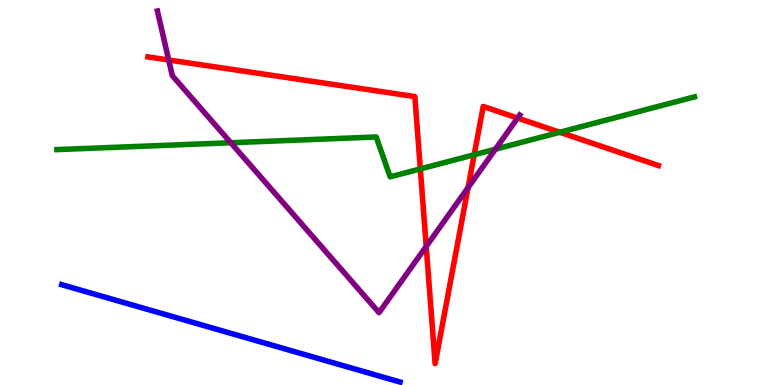[{'lines': ['blue', 'red'], 'intersections': []}, {'lines': ['green', 'red'], 'intersections': [{'x': 5.42, 'y': 5.61}, {'x': 6.12, 'y': 5.98}, {'x': 7.22, 'y': 6.56}]}, {'lines': ['purple', 'red'], 'intersections': [{'x': 2.18, 'y': 8.44}, {'x': 5.5, 'y': 3.6}, {'x': 6.04, 'y': 5.13}, {'x': 6.68, 'y': 6.93}]}, {'lines': ['blue', 'green'], 'intersections': []}, {'lines': ['blue', 'purple'], 'intersections': []}, {'lines': ['green', 'purple'], 'intersections': [{'x': 2.98, 'y': 6.29}, {'x': 6.39, 'y': 6.13}]}]